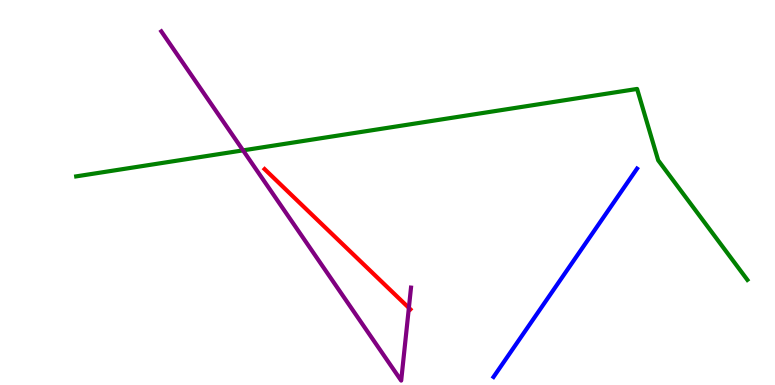[{'lines': ['blue', 'red'], 'intersections': []}, {'lines': ['green', 'red'], 'intersections': []}, {'lines': ['purple', 'red'], 'intersections': [{'x': 5.28, 'y': 2.0}]}, {'lines': ['blue', 'green'], 'intersections': []}, {'lines': ['blue', 'purple'], 'intersections': []}, {'lines': ['green', 'purple'], 'intersections': [{'x': 3.14, 'y': 6.09}]}]